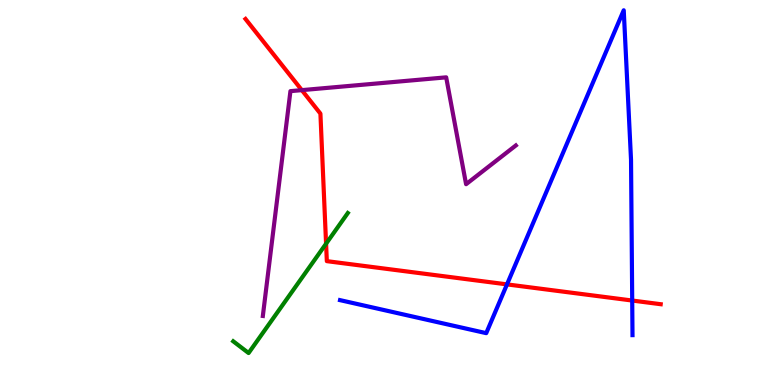[{'lines': ['blue', 'red'], 'intersections': [{'x': 6.54, 'y': 2.61}, {'x': 8.16, 'y': 2.19}]}, {'lines': ['green', 'red'], 'intersections': [{'x': 4.21, 'y': 3.67}]}, {'lines': ['purple', 'red'], 'intersections': [{'x': 3.89, 'y': 7.66}]}, {'lines': ['blue', 'green'], 'intersections': []}, {'lines': ['blue', 'purple'], 'intersections': []}, {'lines': ['green', 'purple'], 'intersections': []}]